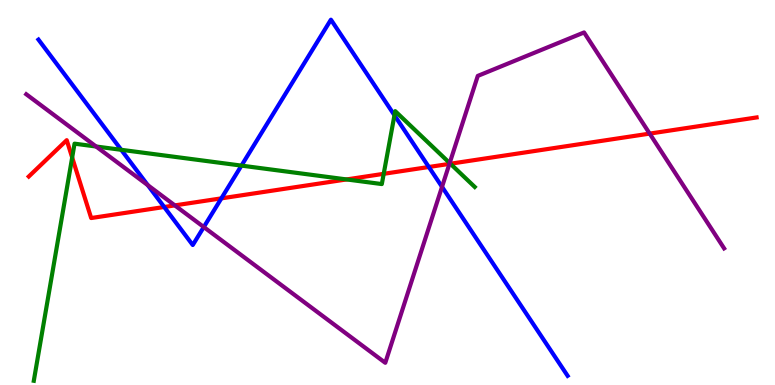[{'lines': ['blue', 'red'], 'intersections': [{'x': 2.12, 'y': 4.62}, {'x': 2.86, 'y': 4.85}, {'x': 5.53, 'y': 5.66}]}, {'lines': ['green', 'red'], 'intersections': [{'x': 0.931, 'y': 5.91}, {'x': 4.47, 'y': 5.34}, {'x': 4.95, 'y': 5.49}, {'x': 5.81, 'y': 5.75}]}, {'lines': ['purple', 'red'], 'intersections': [{'x': 2.26, 'y': 4.67}, {'x': 5.8, 'y': 5.74}, {'x': 8.38, 'y': 6.53}]}, {'lines': ['blue', 'green'], 'intersections': [{'x': 1.56, 'y': 6.11}, {'x': 3.12, 'y': 5.7}, {'x': 5.09, 'y': 7.01}]}, {'lines': ['blue', 'purple'], 'intersections': [{'x': 1.91, 'y': 5.19}, {'x': 2.63, 'y': 4.1}, {'x': 5.7, 'y': 5.15}]}, {'lines': ['green', 'purple'], 'intersections': [{'x': 1.24, 'y': 6.19}, {'x': 5.8, 'y': 5.76}]}]